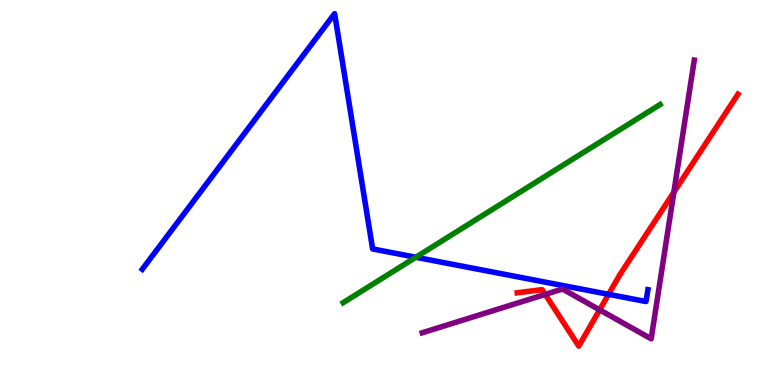[{'lines': ['blue', 'red'], 'intersections': [{'x': 7.85, 'y': 2.36}]}, {'lines': ['green', 'red'], 'intersections': []}, {'lines': ['purple', 'red'], 'intersections': [{'x': 7.03, 'y': 2.35}, {'x': 7.74, 'y': 1.95}, {'x': 8.69, 'y': 5.01}]}, {'lines': ['blue', 'green'], 'intersections': [{'x': 5.37, 'y': 3.32}]}, {'lines': ['blue', 'purple'], 'intersections': []}, {'lines': ['green', 'purple'], 'intersections': []}]